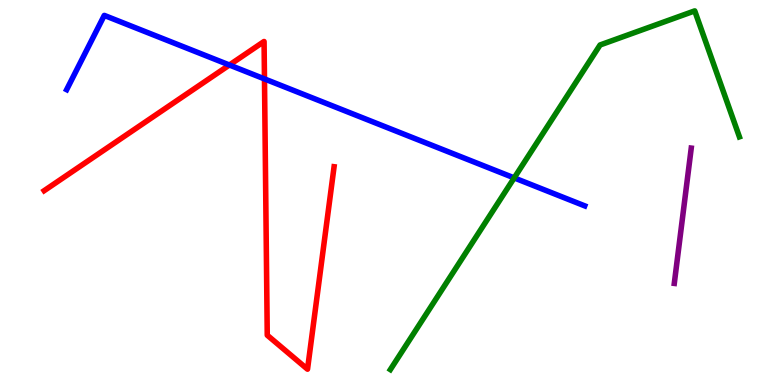[{'lines': ['blue', 'red'], 'intersections': [{'x': 2.96, 'y': 8.31}, {'x': 3.41, 'y': 7.95}]}, {'lines': ['green', 'red'], 'intersections': []}, {'lines': ['purple', 'red'], 'intersections': []}, {'lines': ['blue', 'green'], 'intersections': [{'x': 6.63, 'y': 5.38}]}, {'lines': ['blue', 'purple'], 'intersections': []}, {'lines': ['green', 'purple'], 'intersections': []}]